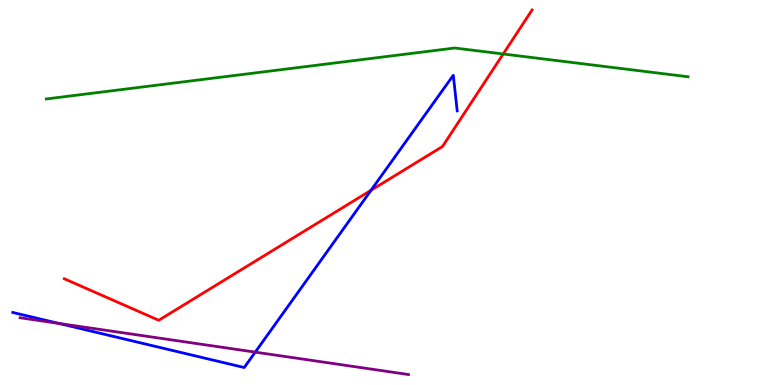[{'lines': ['blue', 'red'], 'intersections': [{'x': 4.79, 'y': 5.06}]}, {'lines': ['green', 'red'], 'intersections': [{'x': 6.49, 'y': 8.6}]}, {'lines': ['purple', 'red'], 'intersections': []}, {'lines': ['blue', 'green'], 'intersections': []}, {'lines': ['blue', 'purple'], 'intersections': [{'x': 0.759, 'y': 1.6}, {'x': 3.29, 'y': 0.854}]}, {'lines': ['green', 'purple'], 'intersections': []}]